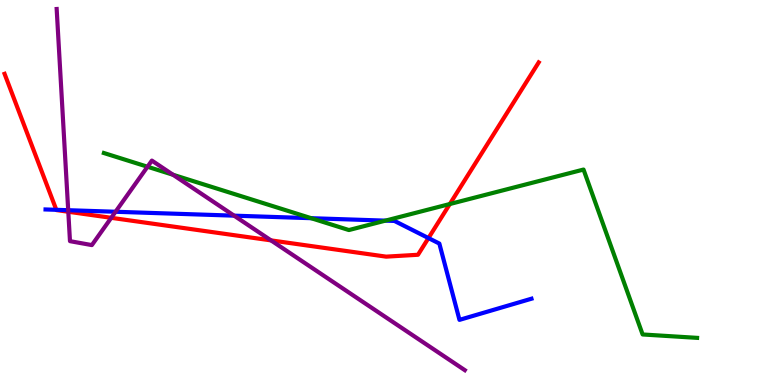[{'lines': ['blue', 'red'], 'intersections': [{'x': 0.727, 'y': 4.55}, {'x': 5.53, 'y': 3.82}]}, {'lines': ['green', 'red'], 'intersections': [{'x': 5.8, 'y': 4.7}]}, {'lines': ['purple', 'red'], 'intersections': [{'x': 0.881, 'y': 4.5}, {'x': 1.44, 'y': 4.34}, {'x': 3.5, 'y': 3.76}]}, {'lines': ['blue', 'green'], 'intersections': [{'x': 4.02, 'y': 4.33}, {'x': 4.97, 'y': 4.27}]}, {'lines': ['blue', 'purple'], 'intersections': [{'x': 0.88, 'y': 4.54}, {'x': 1.49, 'y': 4.5}, {'x': 3.02, 'y': 4.4}]}, {'lines': ['green', 'purple'], 'intersections': [{'x': 1.9, 'y': 5.67}, {'x': 2.23, 'y': 5.46}]}]